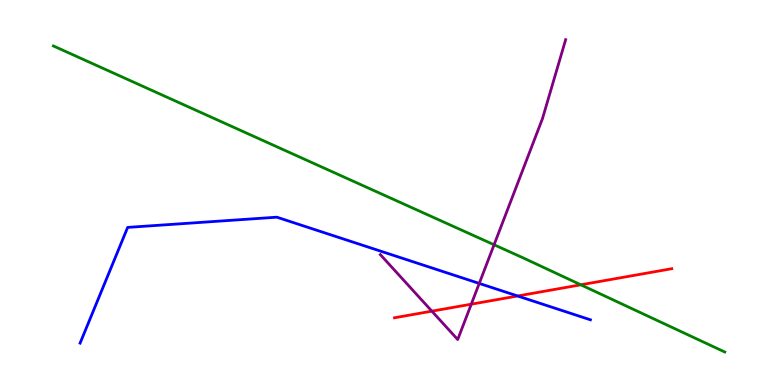[{'lines': ['blue', 'red'], 'intersections': [{'x': 6.68, 'y': 2.31}]}, {'lines': ['green', 'red'], 'intersections': [{'x': 7.49, 'y': 2.6}]}, {'lines': ['purple', 'red'], 'intersections': [{'x': 5.57, 'y': 1.92}, {'x': 6.08, 'y': 2.1}]}, {'lines': ['blue', 'green'], 'intersections': []}, {'lines': ['blue', 'purple'], 'intersections': [{'x': 6.18, 'y': 2.64}]}, {'lines': ['green', 'purple'], 'intersections': [{'x': 6.38, 'y': 3.64}]}]